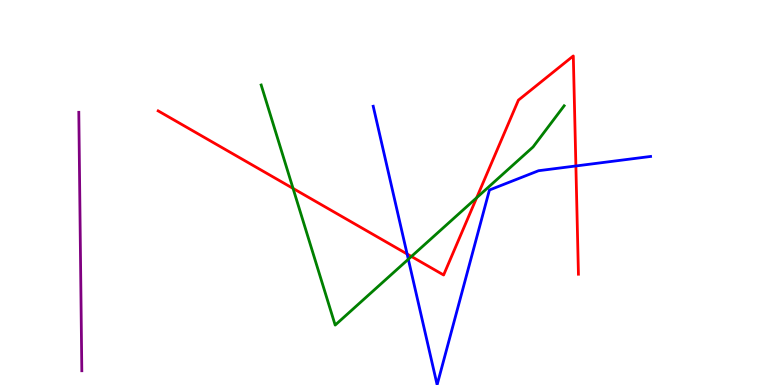[{'lines': ['blue', 'red'], 'intersections': [{'x': 5.25, 'y': 3.4}, {'x': 7.43, 'y': 5.69}]}, {'lines': ['green', 'red'], 'intersections': [{'x': 3.78, 'y': 5.11}, {'x': 5.31, 'y': 3.34}, {'x': 6.15, 'y': 4.86}]}, {'lines': ['purple', 'red'], 'intersections': []}, {'lines': ['blue', 'green'], 'intersections': [{'x': 5.27, 'y': 3.27}]}, {'lines': ['blue', 'purple'], 'intersections': []}, {'lines': ['green', 'purple'], 'intersections': []}]